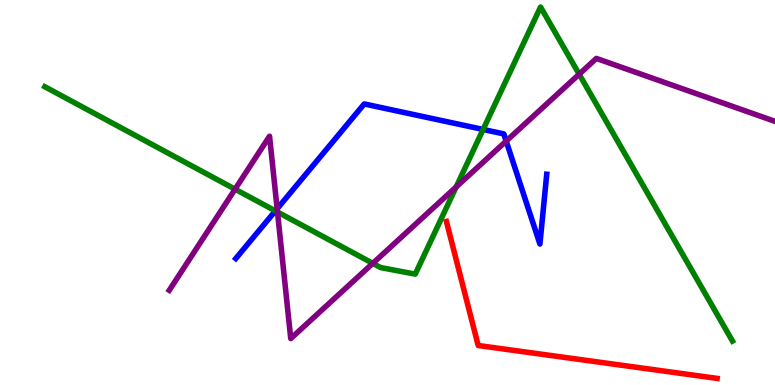[{'lines': ['blue', 'red'], 'intersections': []}, {'lines': ['green', 'red'], 'intersections': []}, {'lines': ['purple', 'red'], 'intersections': []}, {'lines': ['blue', 'green'], 'intersections': [{'x': 3.55, 'y': 4.52}, {'x': 6.23, 'y': 6.64}]}, {'lines': ['blue', 'purple'], 'intersections': [{'x': 3.58, 'y': 4.58}, {'x': 6.53, 'y': 6.34}]}, {'lines': ['green', 'purple'], 'intersections': [{'x': 3.03, 'y': 5.09}, {'x': 3.58, 'y': 4.49}, {'x': 4.81, 'y': 3.16}, {'x': 5.89, 'y': 5.14}, {'x': 7.47, 'y': 8.07}]}]